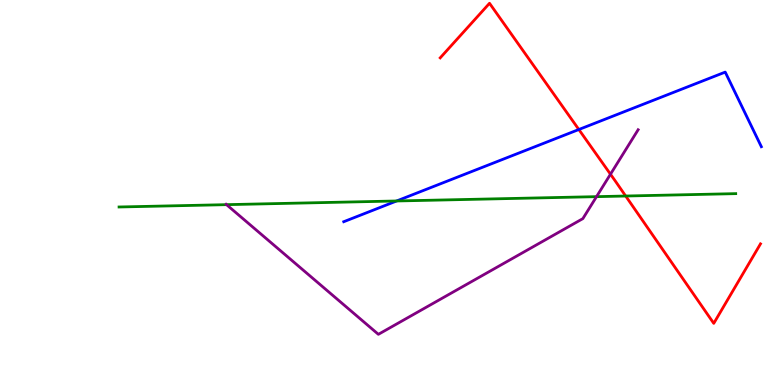[{'lines': ['blue', 'red'], 'intersections': [{'x': 7.47, 'y': 6.64}]}, {'lines': ['green', 'red'], 'intersections': [{'x': 8.07, 'y': 4.91}]}, {'lines': ['purple', 'red'], 'intersections': [{'x': 7.88, 'y': 5.47}]}, {'lines': ['blue', 'green'], 'intersections': [{'x': 5.12, 'y': 4.78}]}, {'lines': ['blue', 'purple'], 'intersections': []}, {'lines': ['green', 'purple'], 'intersections': [{'x': 2.92, 'y': 4.68}, {'x': 7.7, 'y': 4.89}]}]